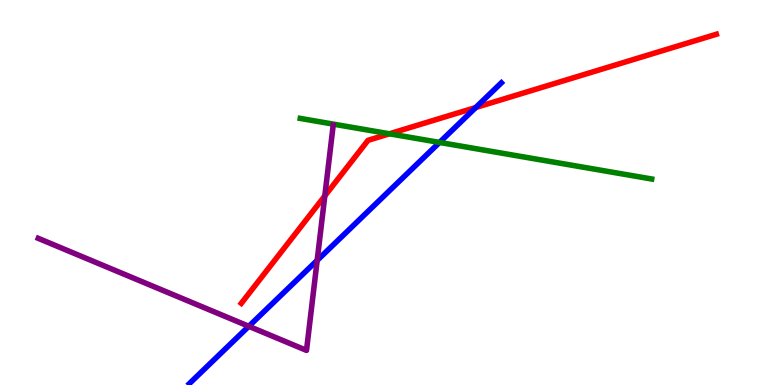[{'lines': ['blue', 'red'], 'intersections': [{'x': 6.14, 'y': 7.21}]}, {'lines': ['green', 'red'], 'intersections': [{'x': 5.02, 'y': 6.52}]}, {'lines': ['purple', 'red'], 'intersections': [{'x': 4.19, 'y': 4.91}]}, {'lines': ['blue', 'green'], 'intersections': [{'x': 5.67, 'y': 6.3}]}, {'lines': ['blue', 'purple'], 'intersections': [{'x': 3.21, 'y': 1.52}, {'x': 4.09, 'y': 3.24}]}, {'lines': ['green', 'purple'], 'intersections': []}]